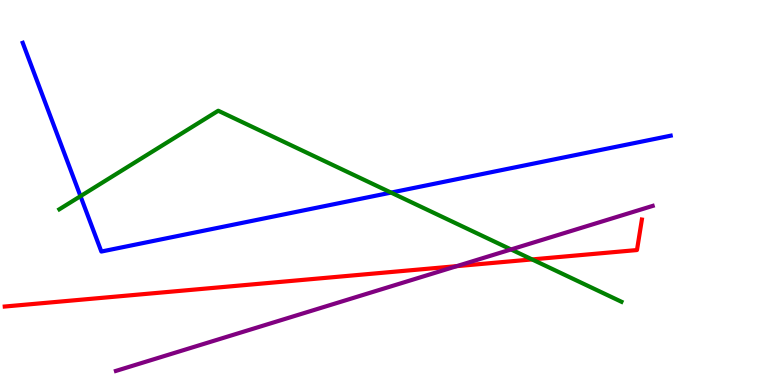[{'lines': ['blue', 'red'], 'intersections': []}, {'lines': ['green', 'red'], 'intersections': [{'x': 6.87, 'y': 3.26}]}, {'lines': ['purple', 'red'], 'intersections': [{'x': 5.89, 'y': 3.09}]}, {'lines': ['blue', 'green'], 'intersections': [{'x': 1.04, 'y': 4.9}, {'x': 5.05, 'y': 5.0}]}, {'lines': ['blue', 'purple'], 'intersections': []}, {'lines': ['green', 'purple'], 'intersections': [{'x': 6.59, 'y': 3.52}]}]